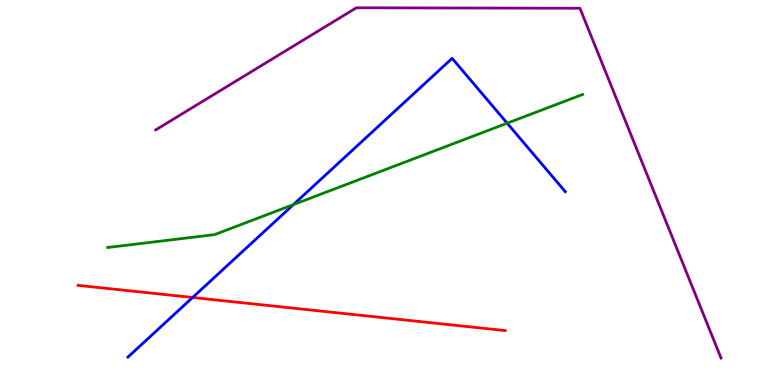[{'lines': ['blue', 'red'], 'intersections': [{'x': 2.49, 'y': 2.27}]}, {'lines': ['green', 'red'], 'intersections': []}, {'lines': ['purple', 'red'], 'intersections': []}, {'lines': ['blue', 'green'], 'intersections': [{'x': 3.79, 'y': 4.69}, {'x': 6.54, 'y': 6.8}]}, {'lines': ['blue', 'purple'], 'intersections': []}, {'lines': ['green', 'purple'], 'intersections': []}]